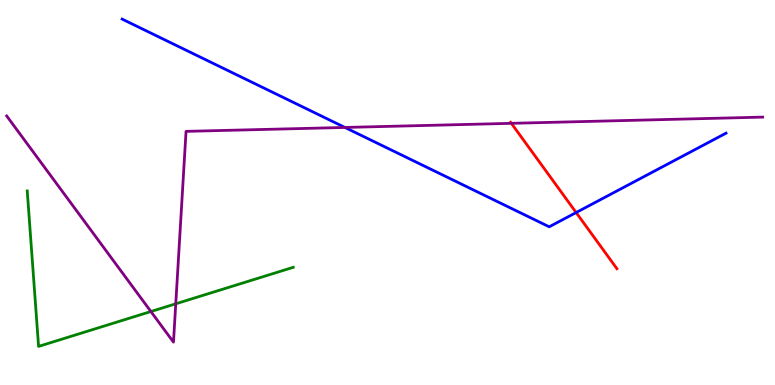[{'lines': ['blue', 'red'], 'intersections': [{'x': 7.43, 'y': 4.48}]}, {'lines': ['green', 'red'], 'intersections': []}, {'lines': ['purple', 'red'], 'intersections': [{'x': 6.6, 'y': 6.8}]}, {'lines': ['blue', 'green'], 'intersections': []}, {'lines': ['blue', 'purple'], 'intersections': [{'x': 4.45, 'y': 6.69}]}, {'lines': ['green', 'purple'], 'intersections': [{'x': 1.95, 'y': 1.91}, {'x': 2.27, 'y': 2.11}]}]